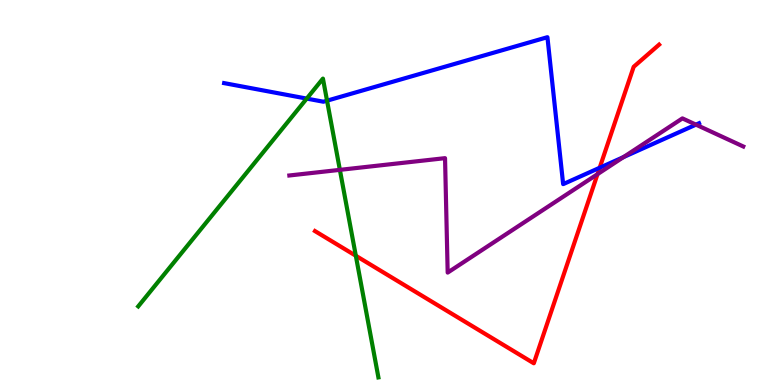[{'lines': ['blue', 'red'], 'intersections': [{'x': 7.74, 'y': 5.64}]}, {'lines': ['green', 'red'], 'intersections': [{'x': 4.59, 'y': 3.36}]}, {'lines': ['purple', 'red'], 'intersections': [{'x': 7.71, 'y': 5.48}]}, {'lines': ['blue', 'green'], 'intersections': [{'x': 3.96, 'y': 7.44}, {'x': 4.22, 'y': 7.38}]}, {'lines': ['blue', 'purple'], 'intersections': [{'x': 8.04, 'y': 5.92}, {'x': 8.98, 'y': 6.76}]}, {'lines': ['green', 'purple'], 'intersections': [{'x': 4.39, 'y': 5.59}]}]